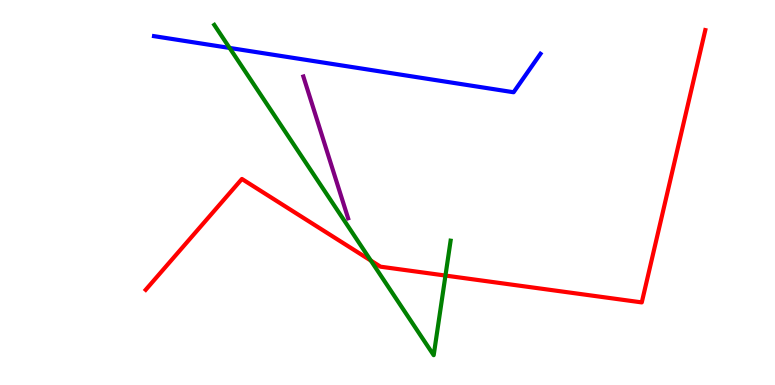[{'lines': ['blue', 'red'], 'intersections': []}, {'lines': ['green', 'red'], 'intersections': [{'x': 4.78, 'y': 3.23}, {'x': 5.75, 'y': 2.84}]}, {'lines': ['purple', 'red'], 'intersections': []}, {'lines': ['blue', 'green'], 'intersections': [{'x': 2.96, 'y': 8.75}]}, {'lines': ['blue', 'purple'], 'intersections': []}, {'lines': ['green', 'purple'], 'intersections': []}]